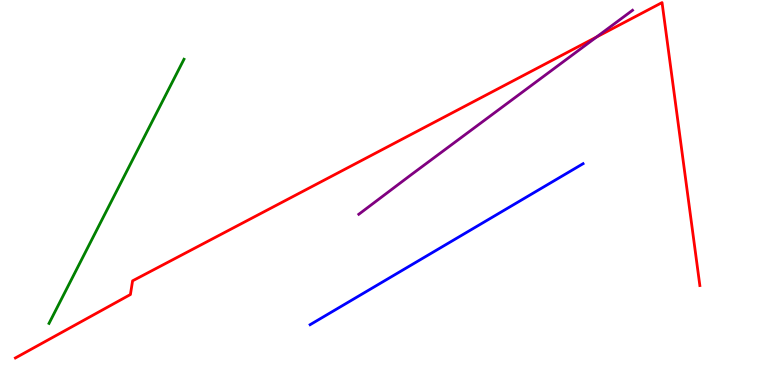[{'lines': ['blue', 'red'], 'intersections': []}, {'lines': ['green', 'red'], 'intersections': []}, {'lines': ['purple', 'red'], 'intersections': [{'x': 7.7, 'y': 9.04}]}, {'lines': ['blue', 'green'], 'intersections': []}, {'lines': ['blue', 'purple'], 'intersections': []}, {'lines': ['green', 'purple'], 'intersections': []}]